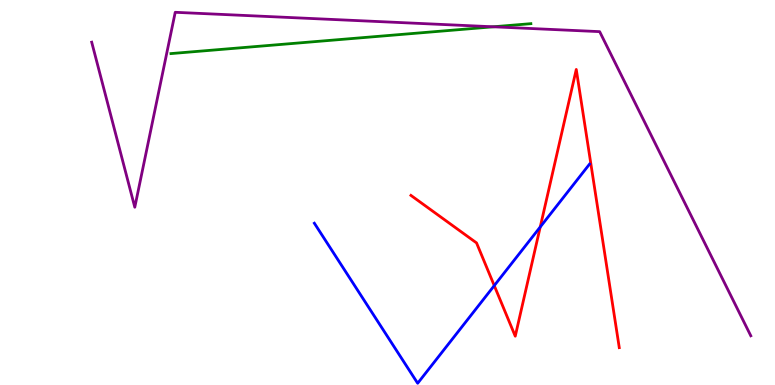[{'lines': ['blue', 'red'], 'intersections': [{'x': 6.38, 'y': 2.58}, {'x': 6.97, 'y': 4.1}]}, {'lines': ['green', 'red'], 'intersections': []}, {'lines': ['purple', 'red'], 'intersections': []}, {'lines': ['blue', 'green'], 'intersections': []}, {'lines': ['blue', 'purple'], 'intersections': []}, {'lines': ['green', 'purple'], 'intersections': [{'x': 6.37, 'y': 9.3}]}]